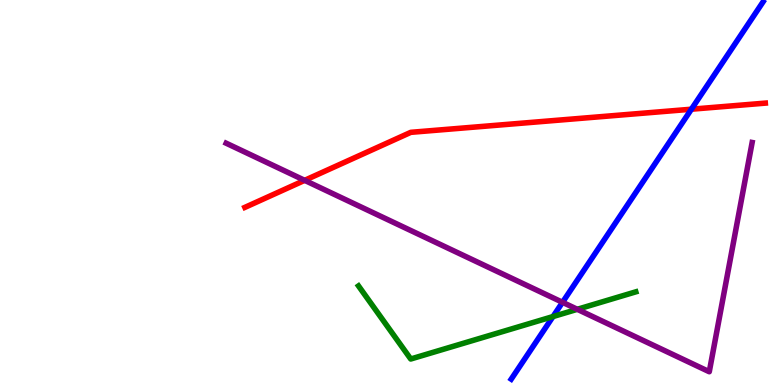[{'lines': ['blue', 'red'], 'intersections': [{'x': 8.92, 'y': 7.16}]}, {'lines': ['green', 'red'], 'intersections': []}, {'lines': ['purple', 'red'], 'intersections': [{'x': 3.93, 'y': 5.32}]}, {'lines': ['blue', 'green'], 'intersections': [{'x': 7.14, 'y': 1.78}]}, {'lines': ['blue', 'purple'], 'intersections': [{'x': 7.26, 'y': 2.15}]}, {'lines': ['green', 'purple'], 'intersections': [{'x': 7.45, 'y': 1.97}]}]